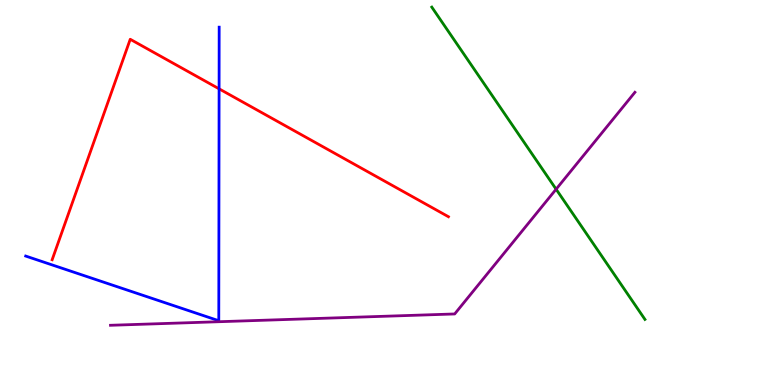[{'lines': ['blue', 'red'], 'intersections': [{'x': 2.83, 'y': 7.69}]}, {'lines': ['green', 'red'], 'intersections': []}, {'lines': ['purple', 'red'], 'intersections': []}, {'lines': ['blue', 'green'], 'intersections': []}, {'lines': ['blue', 'purple'], 'intersections': []}, {'lines': ['green', 'purple'], 'intersections': [{'x': 7.18, 'y': 5.09}]}]